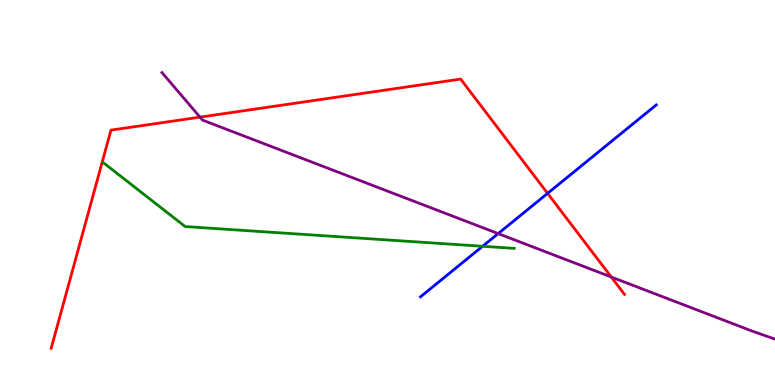[{'lines': ['blue', 'red'], 'intersections': [{'x': 7.07, 'y': 4.98}]}, {'lines': ['green', 'red'], 'intersections': []}, {'lines': ['purple', 'red'], 'intersections': [{'x': 2.58, 'y': 6.96}, {'x': 7.89, 'y': 2.8}]}, {'lines': ['blue', 'green'], 'intersections': [{'x': 6.23, 'y': 3.6}]}, {'lines': ['blue', 'purple'], 'intersections': [{'x': 6.43, 'y': 3.93}]}, {'lines': ['green', 'purple'], 'intersections': []}]